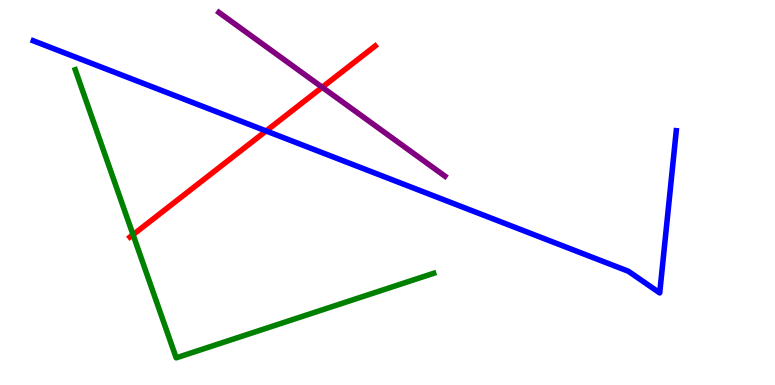[{'lines': ['blue', 'red'], 'intersections': [{'x': 3.43, 'y': 6.6}]}, {'lines': ['green', 'red'], 'intersections': [{'x': 1.72, 'y': 3.9}]}, {'lines': ['purple', 'red'], 'intersections': [{'x': 4.16, 'y': 7.73}]}, {'lines': ['blue', 'green'], 'intersections': []}, {'lines': ['blue', 'purple'], 'intersections': []}, {'lines': ['green', 'purple'], 'intersections': []}]